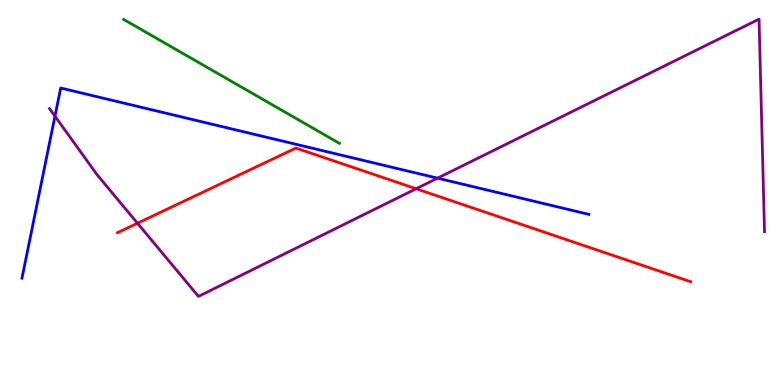[{'lines': ['blue', 'red'], 'intersections': []}, {'lines': ['green', 'red'], 'intersections': []}, {'lines': ['purple', 'red'], 'intersections': [{'x': 1.77, 'y': 4.2}, {'x': 5.37, 'y': 5.1}]}, {'lines': ['blue', 'green'], 'intersections': []}, {'lines': ['blue', 'purple'], 'intersections': [{'x': 0.709, 'y': 6.98}, {'x': 5.65, 'y': 5.37}]}, {'lines': ['green', 'purple'], 'intersections': []}]